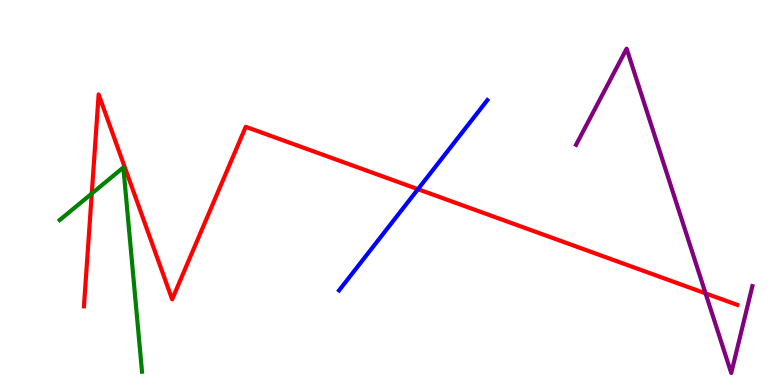[{'lines': ['blue', 'red'], 'intersections': [{'x': 5.39, 'y': 5.09}]}, {'lines': ['green', 'red'], 'intersections': [{'x': 1.18, 'y': 4.97}]}, {'lines': ['purple', 'red'], 'intersections': [{'x': 9.1, 'y': 2.38}]}, {'lines': ['blue', 'green'], 'intersections': []}, {'lines': ['blue', 'purple'], 'intersections': []}, {'lines': ['green', 'purple'], 'intersections': []}]